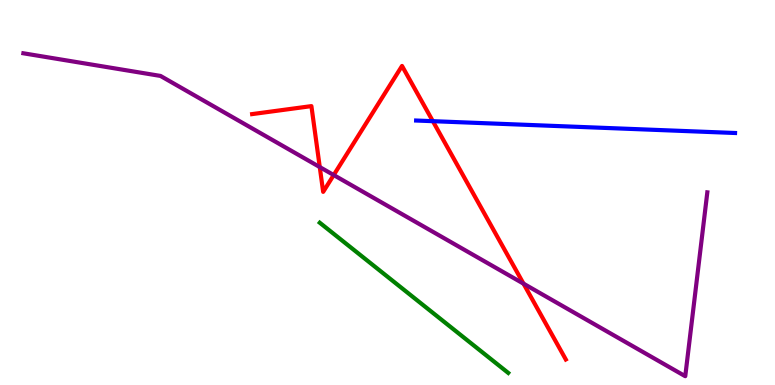[{'lines': ['blue', 'red'], 'intersections': [{'x': 5.59, 'y': 6.85}]}, {'lines': ['green', 'red'], 'intersections': []}, {'lines': ['purple', 'red'], 'intersections': [{'x': 4.13, 'y': 5.66}, {'x': 4.31, 'y': 5.45}, {'x': 6.76, 'y': 2.63}]}, {'lines': ['blue', 'green'], 'intersections': []}, {'lines': ['blue', 'purple'], 'intersections': []}, {'lines': ['green', 'purple'], 'intersections': []}]